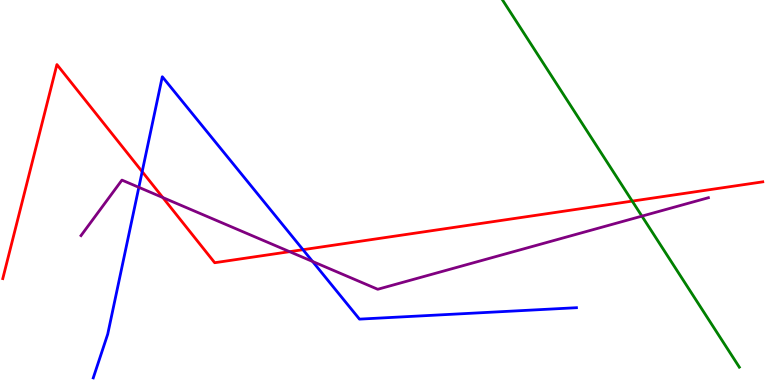[{'lines': ['blue', 'red'], 'intersections': [{'x': 1.83, 'y': 5.54}, {'x': 3.91, 'y': 3.51}]}, {'lines': ['green', 'red'], 'intersections': [{'x': 8.16, 'y': 4.78}]}, {'lines': ['purple', 'red'], 'intersections': [{'x': 2.1, 'y': 4.87}, {'x': 3.74, 'y': 3.46}]}, {'lines': ['blue', 'green'], 'intersections': []}, {'lines': ['blue', 'purple'], 'intersections': [{'x': 1.79, 'y': 5.13}, {'x': 4.03, 'y': 3.21}]}, {'lines': ['green', 'purple'], 'intersections': [{'x': 8.28, 'y': 4.39}]}]